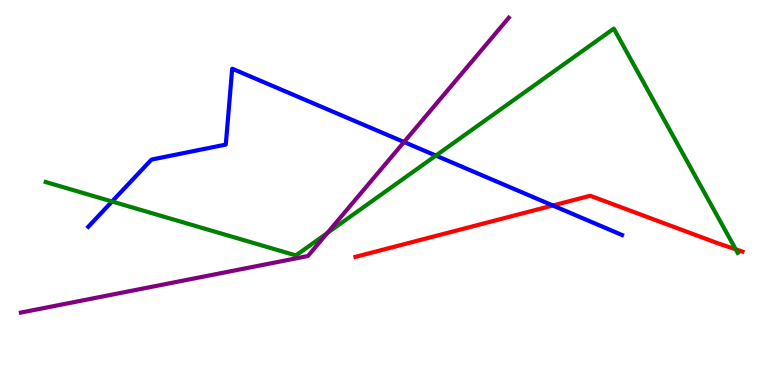[{'lines': ['blue', 'red'], 'intersections': [{'x': 7.13, 'y': 4.66}]}, {'lines': ['green', 'red'], 'intersections': [{'x': 9.49, 'y': 3.52}]}, {'lines': ['purple', 'red'], 'intersections': []}, {'lines': ['blue', 'green'], 'intersections': [{'x': 1.45, 'y': 4.77}, {'x': 5.62, 'y': 5.96}]}, {'lines': ['blue', 'purple'], 'intersections': [{'x': 5.21, 'y': 6.31}]}, {'lines': ['green', 'purple'], 'intersections': [{'x': 4.22, 'y': 3.95}]}]